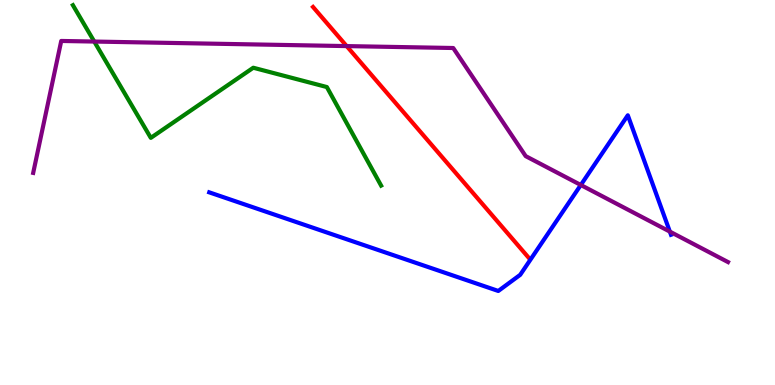[{'lines': ['blue', 'red'], 'intersections': []}, {'lines': ['green', 'red'], 'intersections': []}, {'lines': ['purple', 'red'], 'intersections': [{'x': 4.47, 'y': 8.8}]}, {'lines': ['blue', 'green'], 'intersections': []}, {'lines': ['blue', 'purple'], 'intersections': [{'x': 7.49, 'y': 5.2}, {'x': 8.64, 'y': 3.98}]}, {'lines': ['green', 'purple'], 'intersections': [{'x': 1.22, 'y': 8.92}]}]